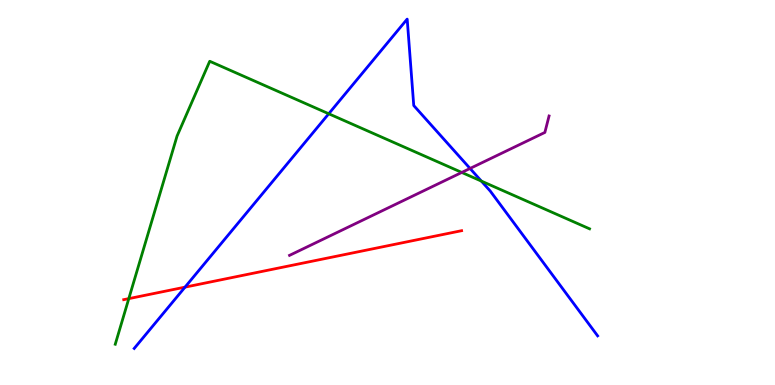[{'lines': ['blue', 'red'], 'intersections': [{'x': 2.39, 'y': 2.54}]}, {'lines': ['green', 'red'], 'intersections': [{'x': 1.66, 'y': 2.24}]}, {'lines': ['purple', 'red'], 'intersections': []}, {'lines': ['blue', 'green'], 'intersections': [{'x': 4.24, 'y': 7.05}, {'x': 6.21, 'y': 5.3}]}, {'lines': ['blue', 'purple'], 'intersections': [{'x': 6.07, 'y': 5.62}]}, {'lines': ['green', 'purple'], 'intersections': [{'x': 5.96, 'y': 5.52}]}]